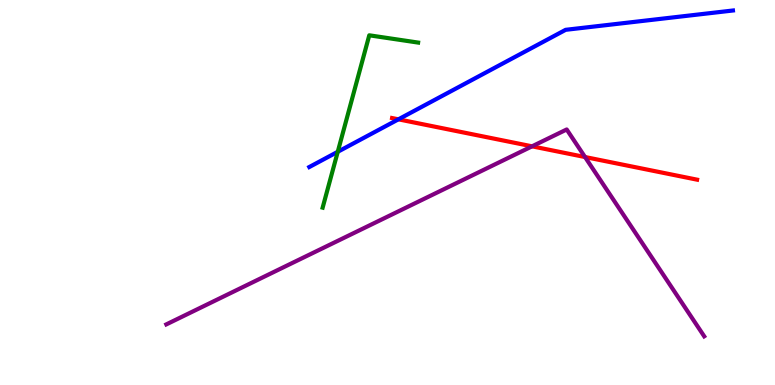[{'lines': ['blue', 'red'], 'intersections': [{'x': 5.14, 'y': 6.9}]}, {'lines': ['green', 'red'], 'intersections': []}, {'lines': ['purple', 'red'], 'intersections': [{'x': 6.87, 'y': 6.2}, {'x': 7.55, 'y': 5.92}]}, {'lines': ['blue', 'green'], 'intersections': [{'x': 4.36, 'y': 6.06}]}, {'lines': ['blue', 'purple'], 'intersections': []}, {'lines': ['green', 'purple'], 'intersections': []}]